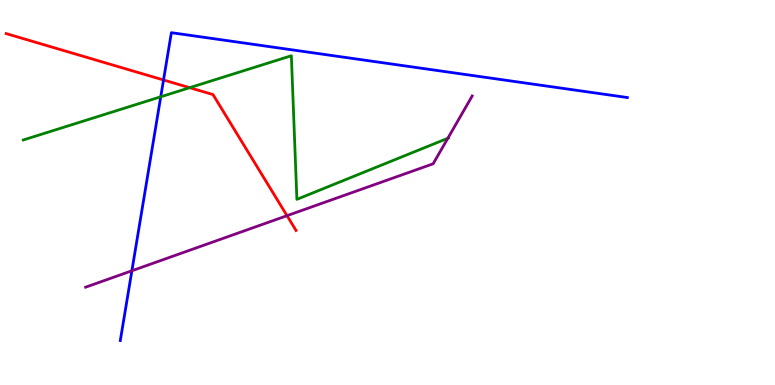[{'lines': ['blue', 'red'], 'intersections': [{'x': 2.11, 'y': 7.92}]}, {'lines': ['green', 'red'], 'intersections': [{'x': 2.45, 'y': 7.72}]}, {'lines': ['purple', 'red'], 'intersections': [{'x': 3.7, 'y': 4.4}]}, {'lines': ['blue', 'green'], 'intersections': [{'x': 2.07, 'y': 7.49}]}, {'lines': ['blue', 'purple'], 'intersections': [{'x': 1.7, 'y': 2.97}]}, {'lines': ['green', 'purple'], 'intersections': [{'x': 5.78, 'y': 6.41}]}]